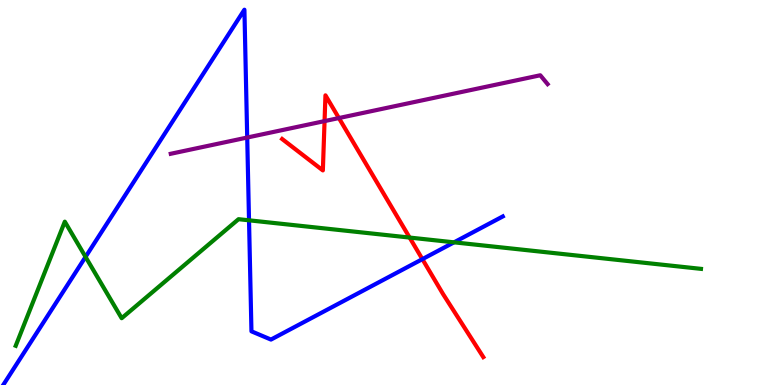[{'lines': ['blue', 'red'], 'intersections': [{'x': 5.45, 'y': 3.27}]}, {'lines': ['green', 'red'], 'intersections': [{'x': 5.29, 'y': 3.83}]}, {'lines': ['purple', 'red'], 'intersections': [{'x': 4.19, 'y': 6.85}, {'x': 4.37, 'y': 6.93}]}, {'lines': ['blue', 'green'], 'intersections': [{'x': 1.1, 'y': 3.33}, {'x': 3.21, 'y': 4.28}, {'x': 5.86, 'y': 3.71}]}, {'lines': ['blue', 'purple'], 'intersections': [{'x': 3.19, 'y': 6.43}]}, {'lines': ['green', 'purple'], 'intersections': []}]